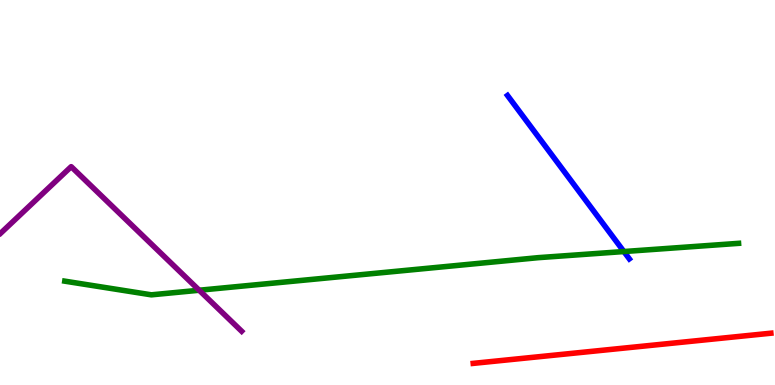[{'lines': ['blue', 'red'], 'intersections': []}, {'lines': ['green', 'red'], 'intersections': []}, {'lines': ['purple', 'red'], 'intersections': []}, {'lines': ['blue', 'green'], 'intersections': [{'x': 8.05, 'y': 3.47}]}, {'lines': ['blue', 'purple'], 'intersections': []}, {'lines': ['green', 'purple'], 'intersections': [{'x': 2.57, 'y': 2.46}]}]